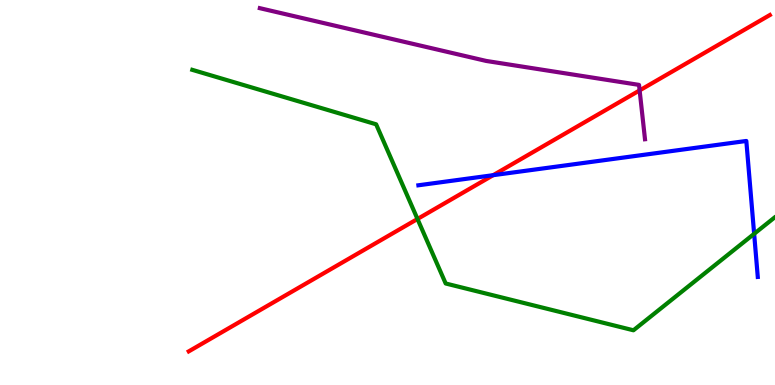[{'lines': ['blue', 'red'], 'intersections': [{'x': 6.36, 'y': 5.45}]}, {'lines': ['green', 'red'], 'intersections': [{'x': 5.39, 'y': 4.31}]}, {'lines': ['purple', 'red'], 'intersections': [{'x': 8.25, 'y': 7.65}]}, {'lines': ['blue', 'green'], 'intersections': [{'x': 9.73, 'y': 3.93}]}, {'lines': ['blue', 'purple'], 'intersections': []}, {'lines': ['green', 'purple'], 'intersections': []}]